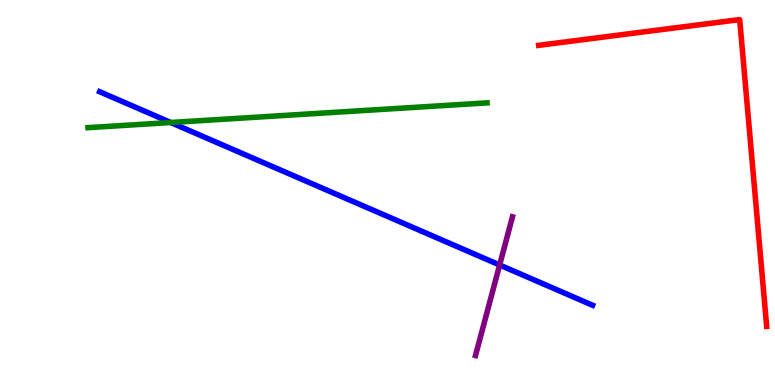[{'lines': ['blue', 'red'], 'intersections': []}, {'lines': ['green', 'red'], 'intersections': []}, {'lines': ['purple', 'red'], 'intersections': []}, {'lines': ['blue', 'green'], 'intersections': [{'x': 2.2, 'y': 6.82}]}, {'lines': ['blue', 'purple'], 'intersections': [{'x': 6.45, 'y': 3.12}]}, {'lines': ['green', 'purple'], 'intersections': []}]